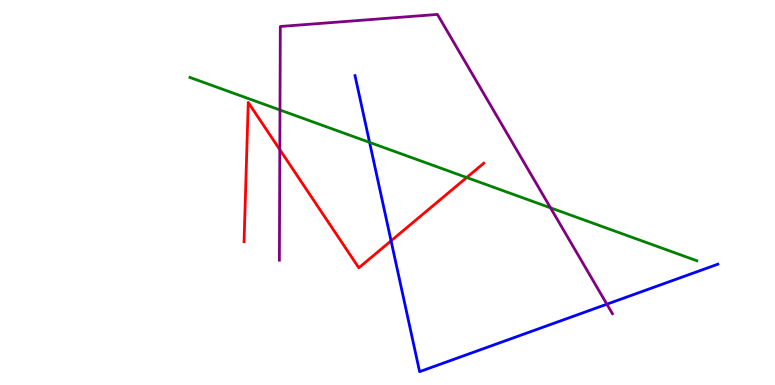[{'lines': ['blue', 'red'], 'intersections': [{'x': 5.05, 'y': 3.74}]}, {'lines': ['green', 'red'], 'intersections': [{'x': 6.02, 'y': 5.39}]}, {'lines': ['purple', 'red'], 'intersections': [{'x': 3.61, 'y': 6.11}]}, {'lines': ['blue', 'green'], 'intersections': [{'x': 4.77, 'y': 6.3}]}, {'lines': ['blue', 'purple'], 'intersections': [{'x': 7.83, 'y': 2.1}]}, {'lines': ['green', 'purple'], 'intersections': [{'x': 3.61, 'y': 7.14}, {'x': 7.1, 'y': 4.6}]}]